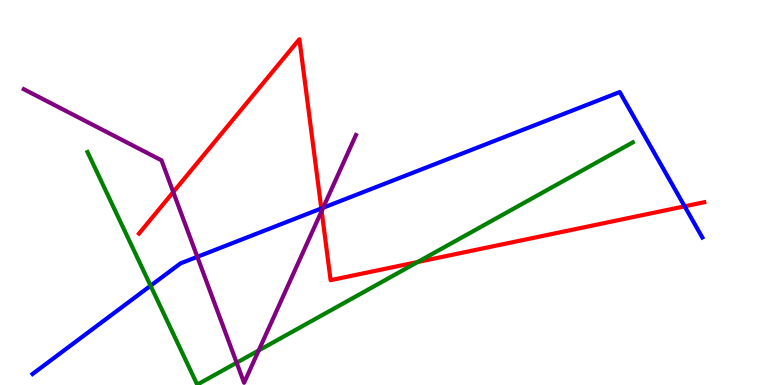[{'lines': ['blue', 'red'], 'intersections': [{'x': 4.15, 'y': 4.59}, {'x': 8.83, 'y': 4.64}]}, {'lines': ['green', 'red'], 'intersections': [{'x': 5.39, 'y': 3.19}]}, {'lines': ['purple', 'red'], 'intersections': [{'x': 2.24, 'y': 5.01}, {'x': 4.15, 'y': 4.52}]}, {'lines': ['blue', 'green'], 'intersections': [{'x': 1.94, 'y': 2.58}]}, {'lines': ['blue', 'purple'], 'intersections': [{'x': 2.55, 'y': 3.33}, {'x': 4.17, 'y': 4.6}]}, {'lines': ['green', 'purple'], 'intersections': [{'x': 3.05, 'y': 0.579}, {'x': 3.34, 'y': 0.898}]}]